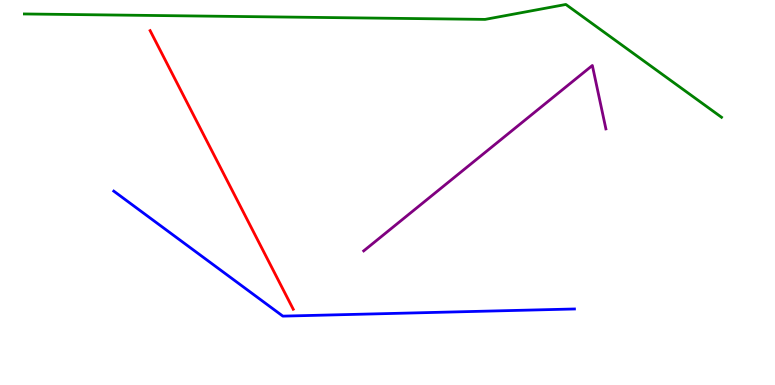[{'lines': ['blue', 'red'], 'intersections': []}, {'lines': ['green', 'red'], 'intersections': []}, {'lines': ['purple', 'red'], 'intersections': []}, {'lines': ['blue', 'green'], 'intersections': []}, {'lines': ['blue', 'purple'], 'intersections': []}, {'lines': ['green', 'purple'], 'intersections': []}]